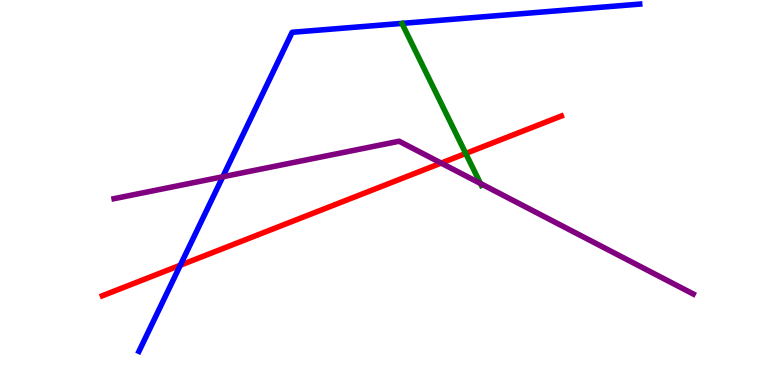[{'lines': ['blue', 'red'], 'intersections': [{'x': 2.33, 'y': 3.11}]}, {'lines': ['green', 'red'], 'intersections': [{'x': 6.01, 'y': 6.01}]}, {'lines': ['purple', 'red'], 'intersections': [{'x': 5.69, 'y': 5.76}]}, {'lines': ['blue', 'green'], 'intersections': []}, {'lines': ['blue', 'purple'], 'intersections': [{'x': 2.87, 'y': 5.41}]}, {'lines': ['green', 'purple'], 'intersections': [{'x': 6.2, 'y': 5.23}]}]